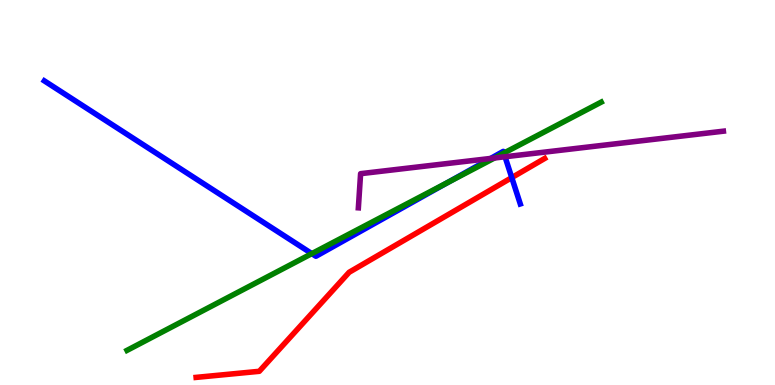[{'lines': ['blue', 'red'], 'intersections': [{'x': 6.6, 'y': 5.39}]}, {'lines': ['green', 'red'], 'intersections': []}, {'lines': ['purple', 'red'], 'intersections': []}, {'lines': ['blue', 'green'], 'intersections': [{'x': 4.02, 'y': 3.41}, {'x': 5.78, 'y': 5.26}, {'x': 6.5, 'y': 6.02}]}, {'lines': ['blue', 'purple'], 'intersections': [{'x': 6.33, 'y': 5.88}, {'x': 6.52, 'y': 5.93}]}, {'lines': ['green', 'purple'], 'intersections': [{'x': 6.38, 'y': 5.9}]}]